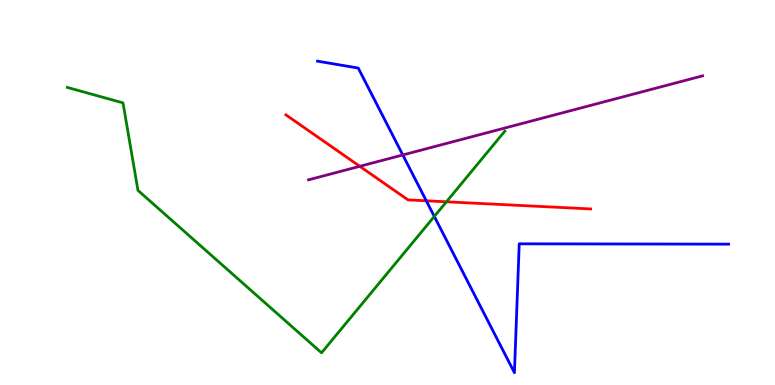[{'lines': ['blue', 'red'], 'intersections': [{'x': 5.5, 'y': 4.78}]}, {'lines': ['green', 'red'], 'intersections': [{'x': 5.76, 'y': 4.76}]}, {'lines': ['purple', 'red'], 'intersections': [{'x': 4.64, 'y': 5.68}]}, {'lines': ['blue', 'green'], 'intersections': [{'x': 5.6, 'y': 4.38}]}, {'lines': ['blue', 'purple'], 'intersections': [{'x': 5.2, 'y': 5.97}]}, {'lines': ['green', 'purple'], 'intersections': []}]